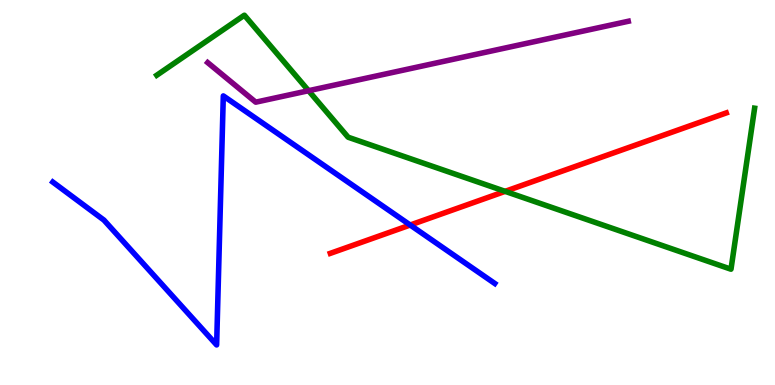[{'lines': ['blue', 'red'], 'intersections': [{'x': 5.29, 'y': 4.16}]}, {'lines': ['green', 'red'], 'intersections': [{'x': 6.52, 'y': 5.03}]}, {'lines': ['purple', 'red'], 'intersections': []}, {'lines': ['blue', 'green'], 'intersections': []}, {'lines': ['blue', 'purple'], 'intersections': []}, {'lines': ['green', 'purple'], 'intersections': [{'x': 3.98, 'y': 7.64}]}]